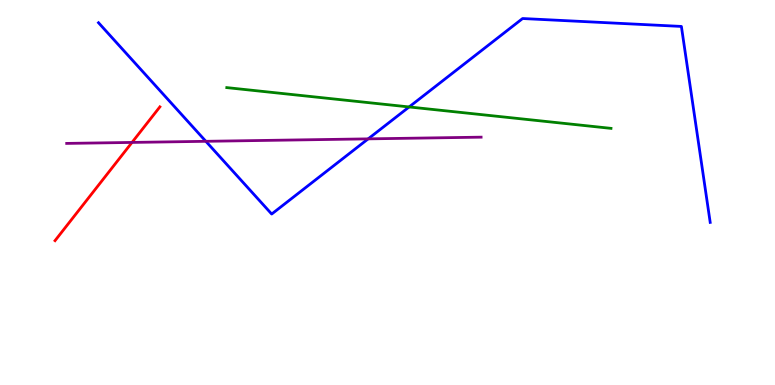[{'lines': ['blue', 'red'], 'intersections': []}, {'lines': ['green', 'red'], 'intersections': []}, {'lines': ['purple', 'red'], 'intersections': [{'x': 1.7, 'y': 6.3}]}, {'lines': ['blue', 'green'], 'intersections': [{'x': 5.28, 'y': 7.22}]}, {'lines': ['blue', 'purple'], 'intersections': [{'x': 2.66, 'y': 6.33}, {'x': 4.75, 'y': 6.39}]}, {'lines': ['green', 'purple'], 'intersections': []}]